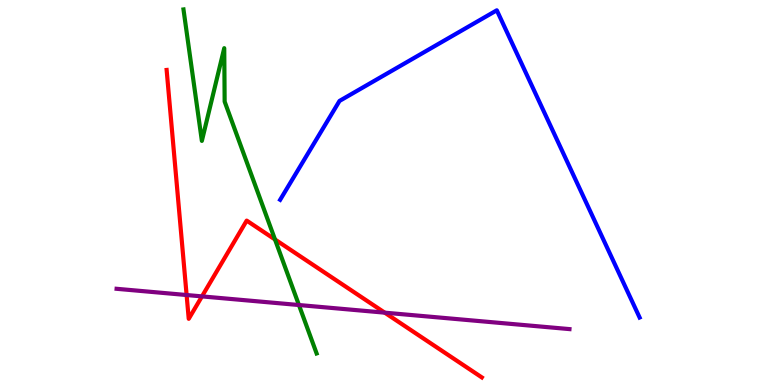[{'lines': ['blue', 'red'], 'intersections': []}, {'lines': ['green', 'red'], 'intersections': [{'x': 3.55, 'y': 3.78}]}, {'lines': ['purple', 'red'], 'intersections': [{'x': 2.41, 'y': 2.34}, {'x': 2.61, 'y': 2.3}, {'x': 4.96, 'y': 1.88}]}, {'lines': ['blue', 'green'], 'intersections': []}, {'lines': ['blue', 'purple'], 'intersections': []}, {'lines': ['green', 'purple'], 'intersections': [{'x': 3.86, 'y': 2.08}]}]